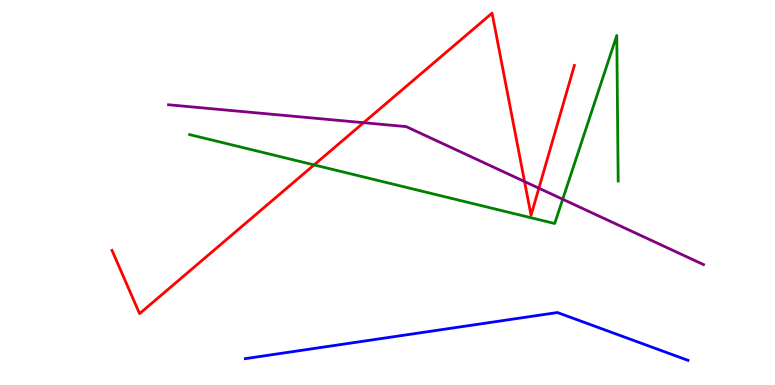[{'lines': ['blue', 'red'], 'intersections': []}, {'lines': ['green', 'red'], 'intersections': [{'x': 4.05, 'y': 5.72}]}, {'lines': ['purple', 'red'], 'intersections': [{'x': 4.69, 'y': 6.81}, {'x': 6.77, 'y': 5.28}, {'x': 6.95, 'y': 5.11}]}, {'lines': ['blue', 'green'], 'intersections': []}, {'lines': ['blue', 'purple'], 'intersections': []}, {'lines': ['green', 'purple'], 'intersections': [{'x': 7.26, 'y': 4.82}]}]